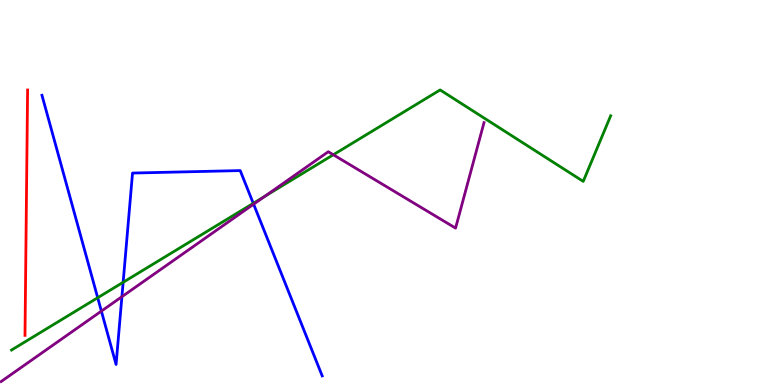[{'lines': ['blue', 'red'], 'intersections': []}, {'lines': ['green', 'red'], 'intersections': []}, {'lines': ['purple', 'red'], 'intersections': []}, {'lines': ['blue', 'green'], 'intersections': [{'x': 1.26, 'y': 2.27}, {'x': 1.59, 'y': 2.67}, {'x': 3.27, 'y': 4.72}]}, {'lines': ['blue', 'purple'], 'intersections': [{'x': 1.31, 'y': 1.92}, {'x': 1.57, 'y': 2.29}, {'x': 3.27, 'y': 4.7}]}, {'lines': ['green', 'purple'], 'intersections': [{'x': 3.41, 'y': 4.9}, {'x': 4.3, 'y': 5.98}]}]